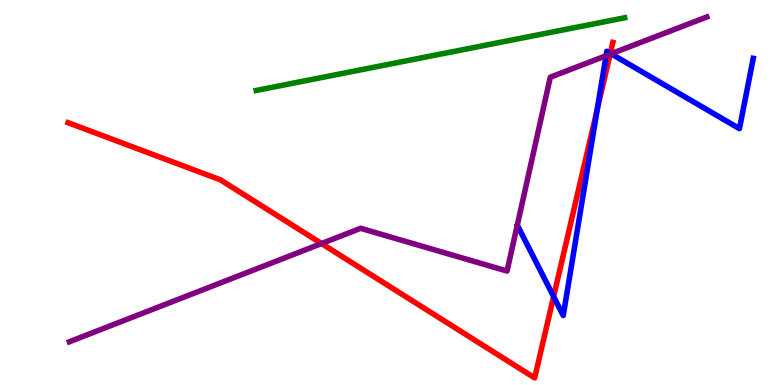[{'lines': ['blue', 'red'], 'intersections': [{'x': 7.14, 'y': 2.3}, {'x': 7.71, 'y': 7.15}, {'x': 7.88, 'y': 8.61}]}, {'lines': ['green', 'red'], 'intersections': []}, {'lines': ['purple', 'red'], 'intersections': [{'x': 4.15, 'y': 3.67}, {'x': 7.87, 'y': 8.59}]}, {'lines': ['blue', 'green'], 'intersections': []}, {'lines': ['blue', 'purple'], 'intersections': [{'x': 7.82, 'y': 8.55}, {'x': 7.89, 'y': 8.6}]}, {'lines': ['green', 'purple'], 'intersections': []}]